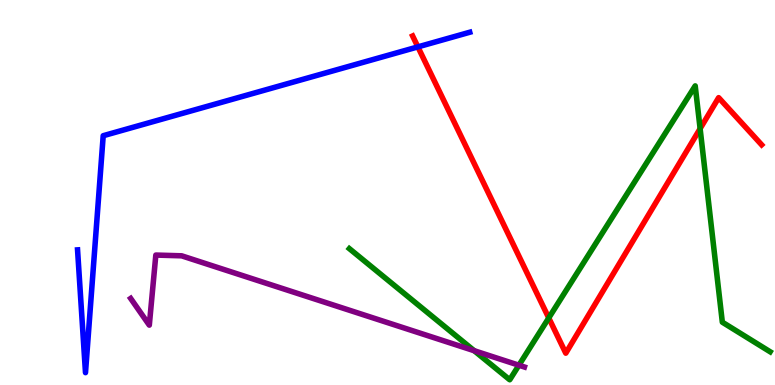[{'lines': ['blue', 'red'], 'intersections': [{'x': 5.39, 'y': 8.78}]}, {'lines': ['green', 'red'], 'intersections': [{'x': 7.08, 'y': 1.74}, {'x': 9.03, 'y': 6.66}]}, {'lines': ['purple', 'red'], 'intersections': []}, {'lines': ['blue', 'green'], 'intersections': []}, {'lines': ['blue', 'purple'], 'intersections': []}, {'lines': ['green', 'purple'], 'intersections': [{'x': 6.12, 'y': 0.89}, {'x': 6.7, 'y': 0.514}]}]